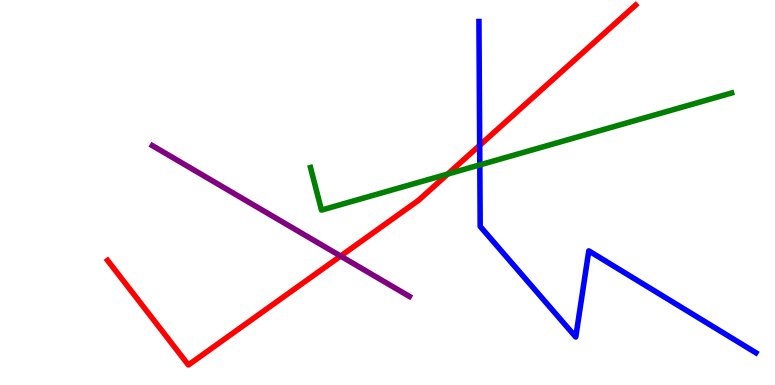[{'lines': ['blue', 'red'], 'intersections': [{'x': 6.19, 'y': 6.23}]}, {'lines': ['green', 'red'], 'intersections': [{'x': 5.78, 'y': 5.48}]}, {'lines': ['purple', 'red'], 'intersections': [{'x': 4.39, 'y': 3.35}]}, {'lines': ['blue', 'green'], 'intersections': [{'x': 6.19, 'y': 5.72}]}, {'lines': ['blue', 'purple'], 'intersections': []}, {'lines': ['green', 'purple'], 'intersections': []}]